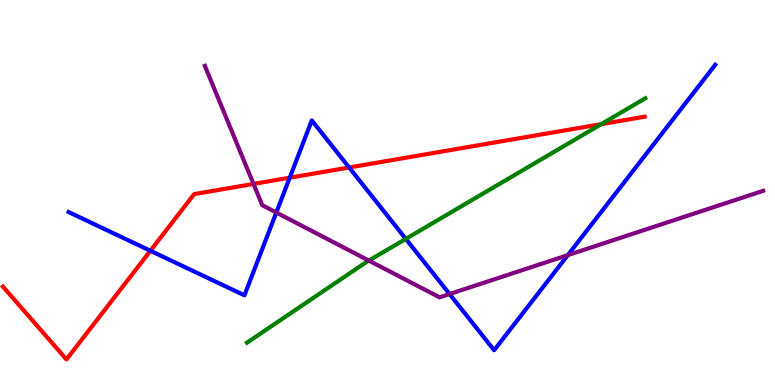[{'lines': ['blue', 'red'], 'intersections': [{'x': 1.94, 'y': 3.49}, {'x': 3.74, 'y': 5.38}, {'x': 4.51, 'y': 5.65}]}, {'lines': ['green', 'red'], 'intersections': [{'x': 7.76, 'y': 6.78}]}, {'lines': ['purple', 'red'], 'intersections': [{'x': 3.27, 'y': 5.22}]}, {'lines': ['blue', 'green'], 'intersections': [{'x': 5.24, 'y': 3.8}]}, {'lines': ['blue', 'purple'], 'intersections': [{'x': 3.57, 'y': 4.48}, {'x': 5.8, 'y': 2.36}, {'x': 7.33, 'y': 3.37}]}, {'lines': ['green', 'purple'], 'intersections': [{'x': 4.76, 'y': 3.23}]}]